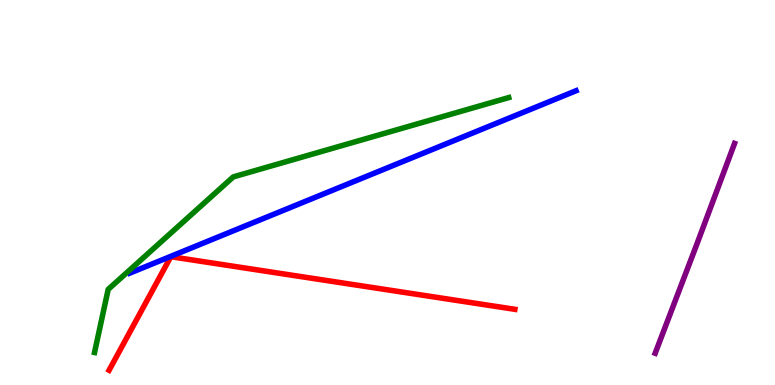[{'lines': ['blue', 'red'], 'intersections': []}, {'lines': ['green', 'red'], 'intersections': []}, {'lines': ['purple', 'red'], 'intersections': []}, {'lines': ['blue', 'green'], 'intersections': []}, {'lines': ['blue', 'purple'], 'intersections': []}, {'lines': ['green', 'purple'], 'intersections': []}]